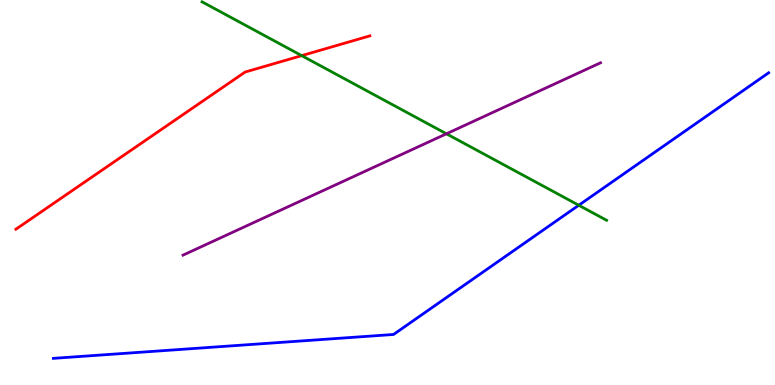[{'lines': ['blue', 'red'], 'intersections': []}, {'lines': ['green', 'red'], 'intersections': [{'x': 3.89, 'y': 8.55}]}, {'lines': ['purple', 'red'], 'intersections': []}, {'lines': ['blue', 'green'], 'intersections': [{'x': 7.47, 'y': 4.67}]}, {'lines': ['blue', 'purple'], 'intersections': []}, {'lines': ['green', 'purple'], 'intersections': [{'x': 5.76, 'y': 6.52}]}]